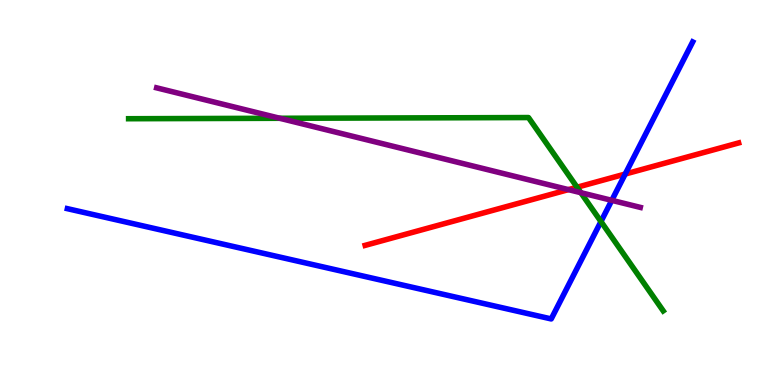[{'lines': ['blue', 'red'], 'intersections': [{'x': 8.07, 'y': 5.48}]}, {'lines': ['green', 'red'], 'intersections': [{'x': 7.45, 'y': 5.14}]}, {'lines': ['purple', 'red'], 'intersections': [{'x': 7.33, 'y': 5.07}]}, {'lines': ['blue', 'green'], 'intersections': [{'x': 7.75, 'y': 4.25}]}, {'lines': ['blue', 'purple'], 'intersections': [{'x': 7.89, 'y': 4.8}]}, {'lines': ['green', 'purple'], 'intersections': [{'x': 3.61, 'y': 6.93}, {'x': 7.49, 'y': 5.0}]}]